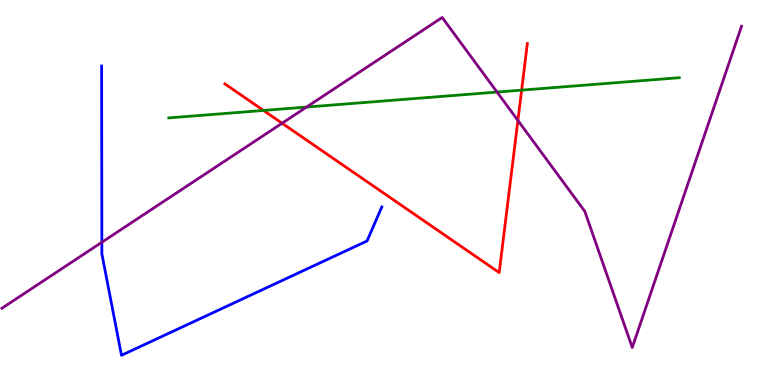[{'lines': ['blue', 'red'], 'intersections': []}, {'lines': ['green', 'red'], 'intersections': [{'x': 3.4, 'y': 7.13}, {'x': 6.73, 'y': 7.66}]}, {'lines': ['purple', 'red'], 'intersections': [{'x': 3.64, 'y': 6.8}, {'x': 6.68, 'y': 6.87}]}, {'lines': ['blue', 'green'], 'intersections': []}, {'lines': ['blue', 'purple'], 'intersections': [{'x': 1.31, 'y': 3.71}]}, {'lines': ['green', 'purple'], 'intersections': [{'x': 3.96, 'y': 7.22}, {'x': 6.41, 'y': 7.61}]}]